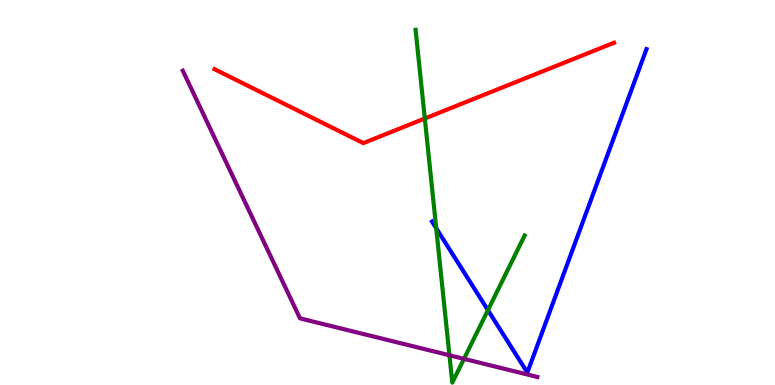[{'lines': ['blue', 'red'], 'intersections': []}, {'lines': ['green', 'red'], 'intersections': [{'x': 5.48, 'y': 6.92}]}, {'lines': ['purple', 'red'], 'intersections': []}, {'lines': ['blue', 'green'], 'intersections': [{'x': 5.63, 'y': 4.07}, {'x': 6.3, 'y': 1.94}]}, {'lines': ['blue', 'purple'], 'intersections': []}, {'lines': ['green', 'purple'], 'intersections': [{'x': 5.8, 'y': 0.773}, {'x': 5.99, 'y': 0.679}]}]